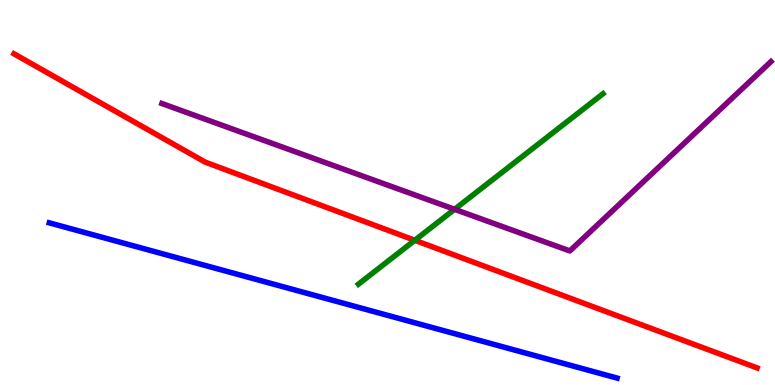[{'lines': ['blue', 'red'], 'intersections': []}, {'lines': ['green', 'red'], 'intersections': [{'x': 5.35, 'y': 3.76}]}, {'lines': ['purple', 'red'], 'intersections': []}, {'lines': ['blue', 'green'], 'intersections': []}, {'lines': ['blue', 'purple'], 'intersections': []}, {'lines': ['green', 'purple'], 'intersections': [{'x': 5.87, 'y': 4.56}]}]